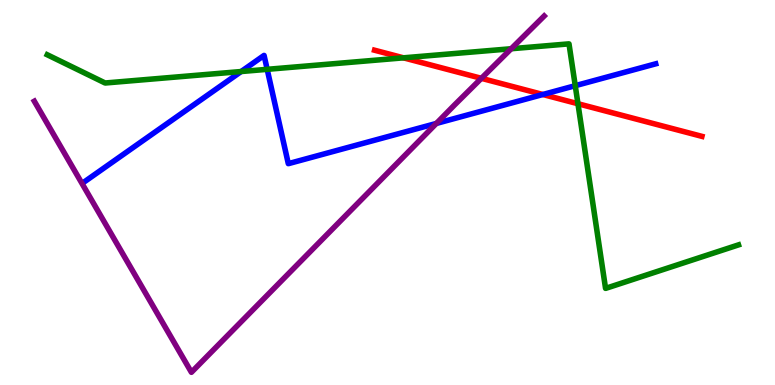[{'lines': ['blue', 'red'], 'intersections': [{'x': 7.0, 'y': 7.55}]}, {'lines': ['green', 'red'], 'intersections': [{'x': 5.21, 'y': 8.5}, {'x': 7.46, 'y': 7.31}]}, {'lines': ['purple', 'red'], 'intersections': [{'x': 6.21, 'y': 7.97}]}, {'lines': ['blue', 'green'], 'intersections': [{'x': 3.11, 'y': 8.14}, {'x': 3.45, 'y': 8.2}, {'x': 7.42, 'y': 7.77}]}, {'lines': ['blue', 'purple'], 'intersections': [{'x': 5.63, 'y': 6.79}]}, {'lines': ['green', 'purple'], 'intersections': [{'x': 6.6, 'y': 8.73}]}]